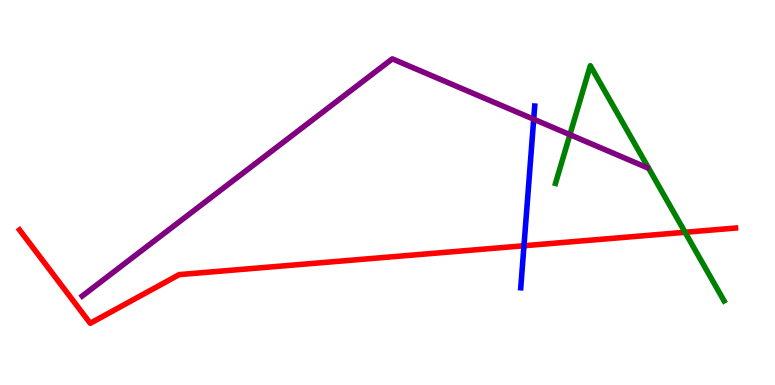[{'lines': ['blue', 'red'], 'intersections': [{'x': 6.76, 'y': 3.62}]}, {'lines': ['green', 'red'], 'intersections': [{'x': 8.84, 'y': 3.97}]}, {'lines': ['purple', 'red'], 'intersections': []}, {'lines': ['blue', 'green'], 'intersections': []}, {'lines': ['blue', 'purple'], 'intersections': [{'x': 6.89, 'y': 6.9}]}, {'lines': ['green', 'purple'], 'intersections': [{'x': 7.35, 'y': 6.5}]}]